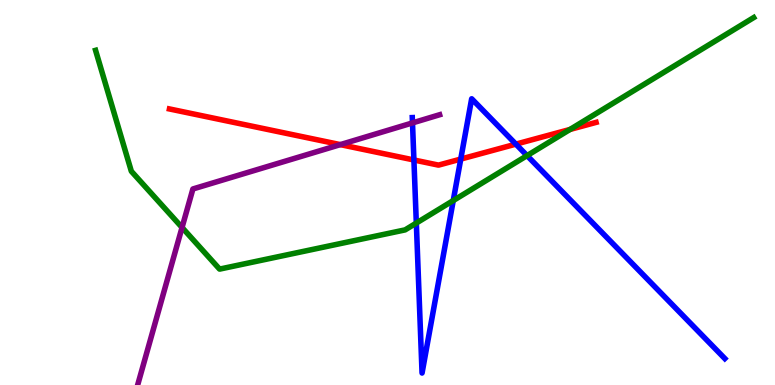[{'lines': ['blue', 'red'], 'intersections': [{'x': 5.34, 'y': 5.84}, {'x': 5.95, 'y': 5.87}, {'x': 6.66, 'y': 6.26}]}, {'lines': ['green', 'red'], 'intersections': [{'x': 7.36, 'y': 6.64}]}, {'lines': ['purple', 'red'], 'intersections': [{'x': 4.39, 'y': 6.24}]}, {'lines': ['blue', 'green'], 'intersections': [{'x': 5.37, 'y': 4.21}, {'x': 5.85, 'y': 4.79}, {'x': 6.8, 'y': 5.96}]}, {'lines': ['blue', 'purple'], 'intersections': [{'x': 5.32, 'y': 6.81}]}, {'lines': ['green', 'purple'], 'intersections': [{'x': 2.35, 'y': 4.09}]}]